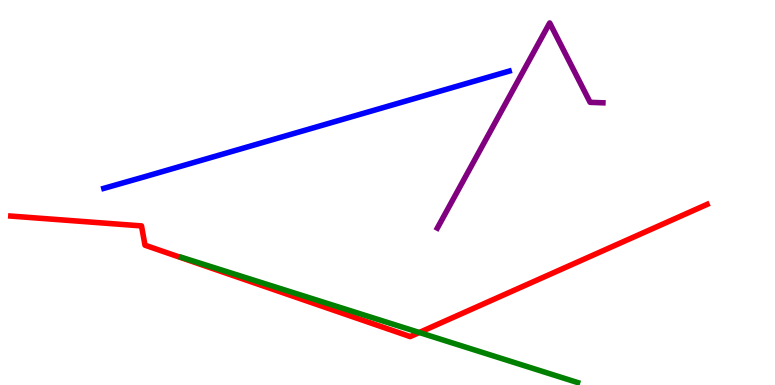[{'lines': ['blue', 'red'], 'intersections': []}, {'lines': ['green', 'red'], 'intersections': [{'x': 5.41, 'y': 1.36}]}, {'lines': ['purple', 'red'], 'intersections': []}, {'lines': ['blue', 'green'], 'intersections': []}, {'lines': ['blue', 'purple'], 'intersections': []}, {'lines': ['green', 'purple'], 'intersections': []}]